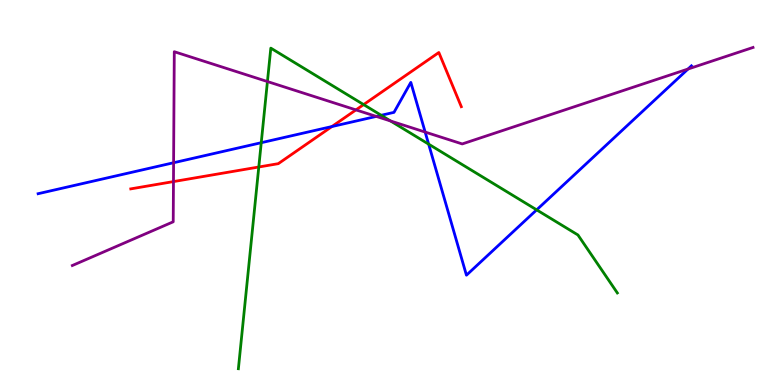[{'lines': ['blue', 'red'], 'intersections': [{'x': 4.28, 'y': 6.71}]}, {'lines': ['green', 'red'], 'intersections': [{'x': 3.34, 'y': 5.66}, {'x': 4.69, 'y': 7.28}]}, {'lines': ['purple', 'red'], 'intersections': [{'x': 2.24, 'y': 5.28}, {'x': 4.59, 'y': 7.15}]}, {'lines': ['blue', 'green'], 'intersections': [{'x': 3.37, 'y': 6.29}, {'x': 4.92, 'y': 7.01}, {'x': 5.53, 'y': 6.26}, {'x': 6.92, 'y': 4.55}]}, {'lines': ['blue', 'purple'], 'intersections': [{'x': 2.24, 'y': 5.77}, {'x': 4.86, 'y': 6.98}, {'x': 5.49, 'y': 6.57}, {'x': 8.88, 'y': 8.21}]}, {'lines': ['green', 'purple'], 'intersections': [{'x': 3.45, 'y': 7.88}, {'x': 5.04, 'y': 6.86}]}]